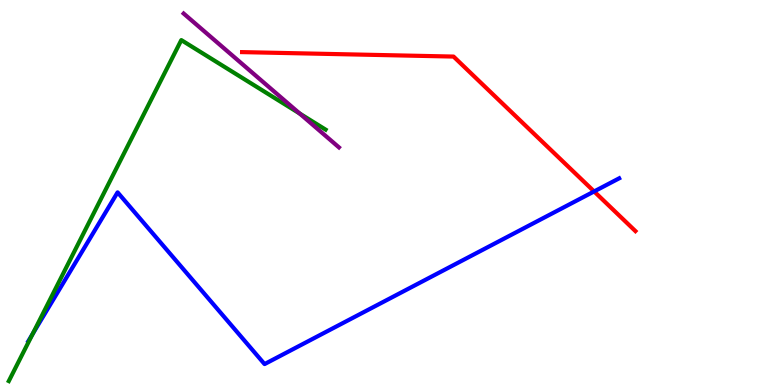[{'lines': ['blue', 'red'], 'intersections': [{'x': 7.67, 'y': 5.03}]}, {'lines': ['green', 'red'], 'intersections': []}, {'lines': ['purple', 'red'], 'intersections': []}, {'lines': ['blue', 'green'], 'intersections': [{'x': 0.42, 'y': 1.32}]}, {'lines': ['blue', 'purple'], 'intersections': []}, {'lines': ['green', 'purple'], 'intersections': [{'x': 3.87, 'y': 7.05}]}]